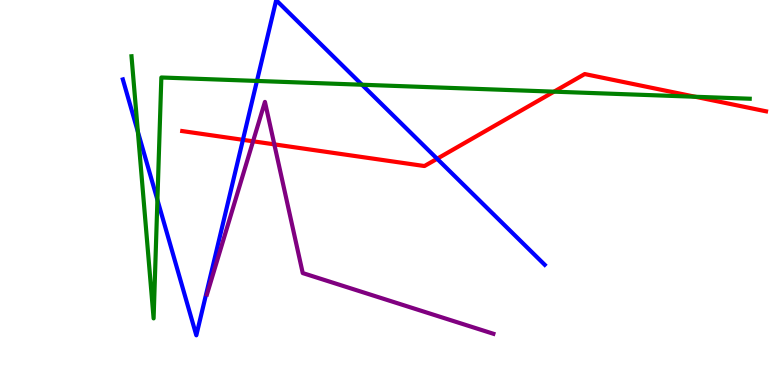[{'lines': ['blue', 'red'], 'intersections': [{'x': 3.13, 'y': 6.37}, {'x': 5.64, 'y': 5.88}]}, {'lines': ['green', 'red'], 'intersections': [{'x': 7.15, 'y': 7.62}, {'x': 8.97, 'y': 7.49}]}, {'lines': ['purple', 'red'], 'intersections': [{'x': 3.27, 'y': 6.33}, {'x': 3.54, 'y': 6.25}]}, {'lines': ['blue', 'green'], 'intersections': [{'x': 1.78, 'y': 6.58}, {'x': 2.03, 'y': 4.81}, {'x': 3.32, 'y': 7.9}, {'x': 4.67, 'y': 7.8}]}, {'lines': ['blue', 'purple'], 'intersections': []}, {'lines': ['green', 'purple'], 'intersections': []}]